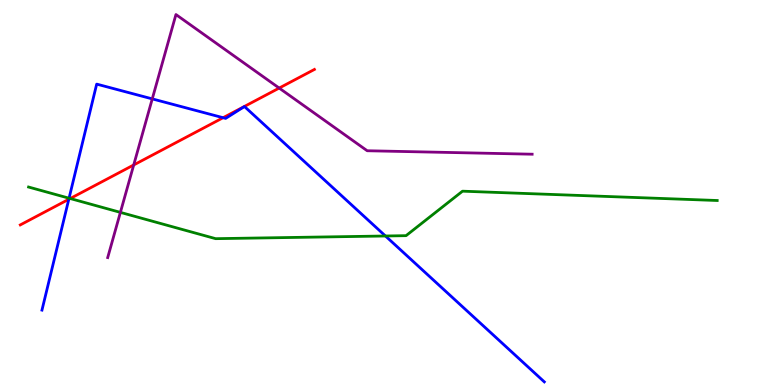[{'lines': ['blue', 'red'], 'intersections': [{'x': 0.888, 'y': 4.82}, {'x': 2.88, 'y': 6.94}]}, {'lines': ['green', 'red'], 'intersections': [{'x': 0.906, 'y': 4.84}]}, {'lines': ['purple', 'red'], 'intersections': [{'x': 1.73, 'y': 5.72}, {'x': 3.6, 'y': 7.71}]}, {'lines': ['blue', 'green'], 'intersections': [{'x': 0.891, 'y': 4.85}, {'x': 4.97, 'y': 3.87}]}, {'lines': ['blue', 'purple'], 'intersections': [{'x': 1.96, 'y': 7.43}]}, {'lines': ['green', 'purple'], 'intersections': [{'x': 1.55, 'y': 4.48}]}]